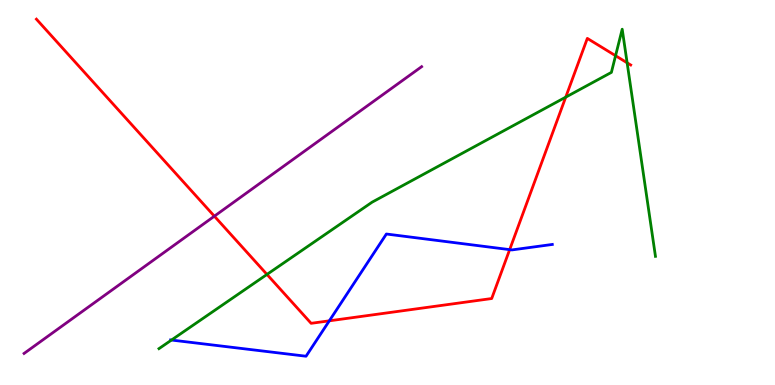[{'lines': ['blue', 'red'], 'intersections': [{'x': 4.25, 'y': 1.67}, {'x': 6.58, 'y': 3.52}]}, {'lines': ['green', 'red'], 'intersections': [{'x': 3.44, 'y': 2.87}, {'x': 7.3, 'y': 7.48}, {'x': 7.94, 'y': 8.55}, {'x': 8.09, 'y': 8.37}]}, {'lines': ['purple', 'red'], 'intersections': [{'x': 2.77, 'y': 4.38}]}, {'lines': ['blue', 'green'], 'intersections': [{'x': 2.21, 'y': 1.17}]}, {'lines': ['blue', 'purple'], 'intersections': []}, {'lines': ['green', 'purple'], 'intersections': []}]